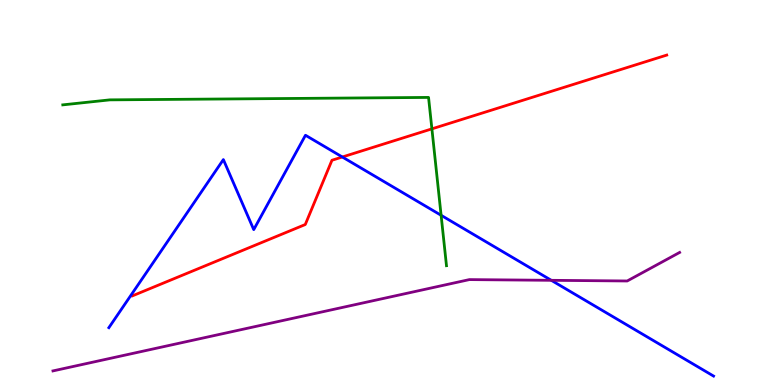[{'lines': ['blue', 'red'], 'intersections': [{'x': 4.42, 'y': 5.92}]}, {'lines': ['green', 'red'], 'intersections': [{'x': 5.57, 'y': 6.65}]}, {'lines': ['purple', 'red'], 'intersections': []}, {'lines': ['blue', 'green'], 'intersections': [{'x': 5.69, 'y': 4.41}]}, {'lines': ['blue', 'purple'], 'intersections': [{'x': 7.11, 'y': 2.72}]}, {'lines': ['green', 'purple'], 'intersections': []}]